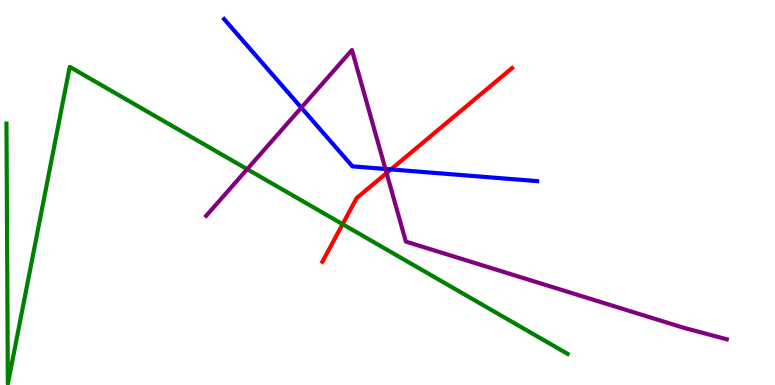[{'lines': ['blue', 'red'], 'intersections': [{'x': 5.04, 'y': 5.6}]}, {'lines': ['green', 'red'], 'intersections': [{'x': 4.42, 'y': 4.18}]}, {'lines': ['purple', 'red'], 'intersections': [{'x': 4.99, 'y': 5.51}]}, {'lines': ['blue', 'green'], 'intersections': []}, {'lines': ['blue', 'purple'], 'intersections': [{'x': 3.89, 'y': 7.2}, {'x': 4.97, 'y': 5.61}]}, {'lines': ['green', 'purple'], 'intersections': [{'x': 3.19, 'y': 5.61}]}]